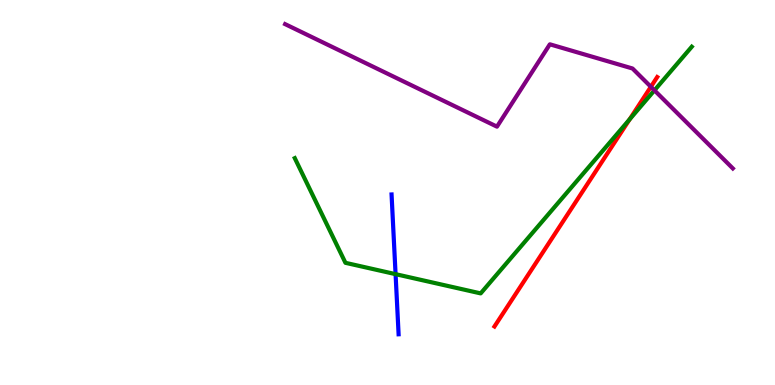[{'lines': ['blue', 'red'], 'intersections': []}, {'lines': ['green', 'red'], 'intersections': [{'x': 8.12, 'y': 6.9}]}, {'lines': ['purple', 'red'], 'intersections': [{'x': 8.4, 'y': 7.75}]}, {'lines': ['blue', 'green'], 'intersections': [{'x': 5.1, 'y': 2.88}]}, {'lines': ['blue', 'purple'], 'intersections': []}, {'lines': ['green', 'purple'], 'intersections': [{'x': 8.44, 'y': 7.65}]}]